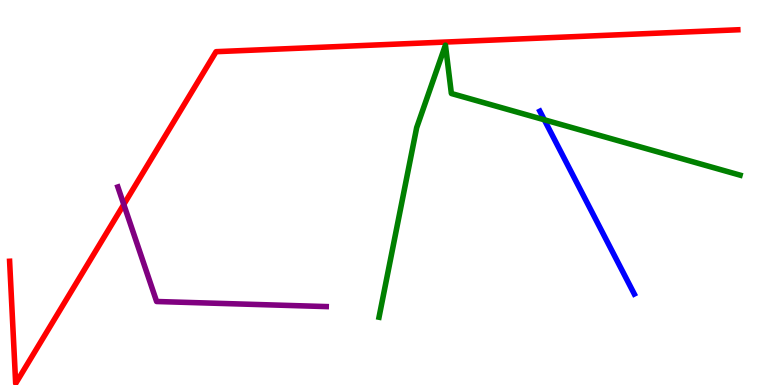[{'lines': ['blue', 'red'], 'intersections': []}, {'lines': ['green', 'red'], 'intersections': []}, {'lines': ['purple', 'red'], 'intersections': [{'x': 1.6, 'y': 4.69}]}, {'lines': ['blue', 'green'], 'intersections': [{'x': 7.02, 'y': 6.89}]}, {'lines': ['blue', 'purple'], 'intersections': []}, {'lines': ['green', 'purple'], 'intersections': []}]